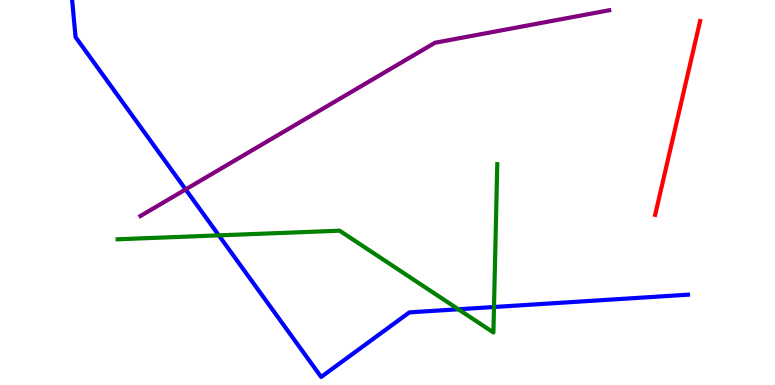[{'lines': ['blue', 'red'], 'intersections': []}, {'lines': ['green', 'red'], 'intersections': []}, {'lines': ['purple', 'red'], 'intersections': []}, {'lines': ['blue', 'green'], 'intersections': [{'x': 2.82, 'y': 3.89}, {'x': 5.91, 'y': 1.97}, {'x': 6.37, 'y': 2.03}]}, {'lines': ['blue', 'purple'], 'intersections': [{'x': 2.4, 'y': 5.08}]}, {'lines': ['green', 'purple'], 'intersections': []}]